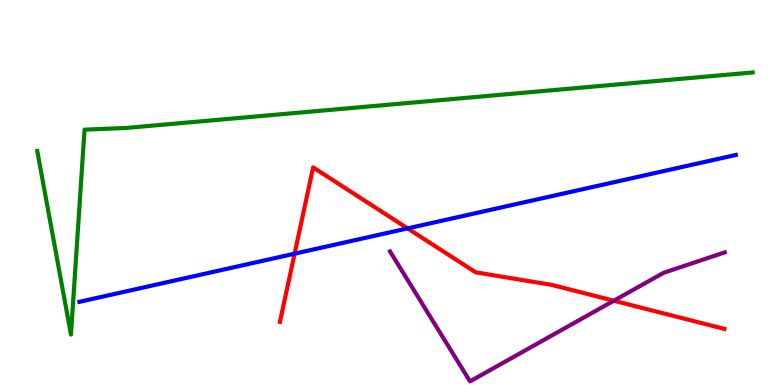[{'lines': ['blue', 'red'], 'intersections': [{'x': 3.8, 'y': 3.41}, {'x': 5.26, 'y': 4.07}]}, {'lines': ['green', 'red'], 'intersections': []}, {'lines': ['purple', 'red'], 'intersections': [{'x': 7.92, 'y': 2.19}]}, {'lines': ['blue', 'green'], 'intersections': []}, {'lines': ['blue', 'purple'], 'intersections': []}, {'lines': ['green', 'purple'], 'intersections': []}]